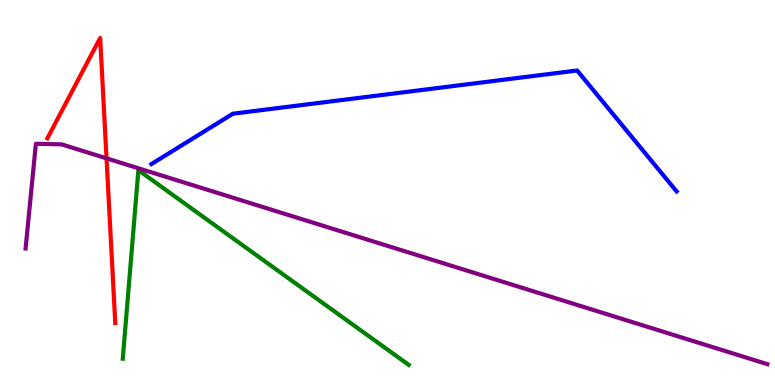[{'lines': ['blue', 'red'], 'intersections': []}, {'lines': ['green', 'red'], 'intersections': []}, {'lines': ['purple', 'red'], 'intersections': [{'x': 1.37, 'y': 5.89}]}, {'lines': ['blue', 'green'], 'intersections': []}, {'lines': ['blue', 'purple'], 'intersections': []}, {'lines': ['green', 'purple'], 'intersections': []}]